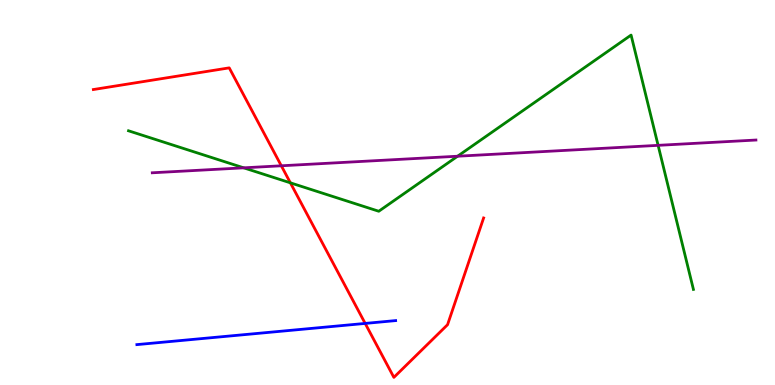[{'lines': ['blue', 'red'], 'intersections': [{'x': 4.71, 'y': 1.6}]}, {'lines': ['green', 'red'], 'intersections': [{'x': 3.75, 'y': 5.25}]}, {'lines': ['purple', 'red'], 'intersections': [{'x': 3.63, 'y': 5.69}]}, {'lines': ['blue', 'green'], 'intersections': []}, {'lines': ['blue', 'purple'], 'intersections': []}, {'lines': ['green', 'purple'], 'intersections': [{'x': 3.14, 'y': 5.64}, {'x': 5.9, 'y': 5.94}, {'x': 8.49, 'y': 6.22}]}]